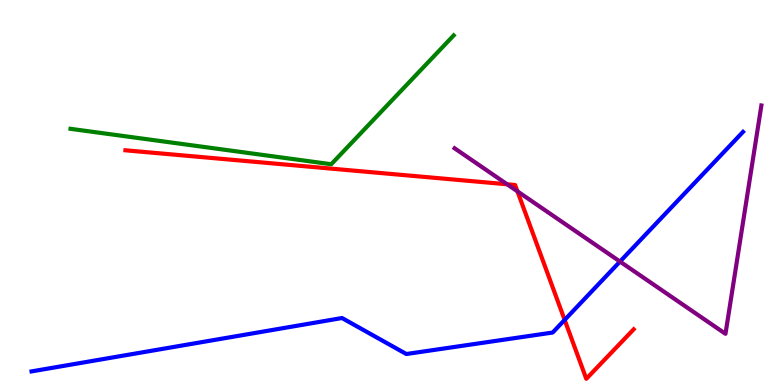[{'lines': ['blue', 'red'], 'intersections': [{'x': 7.29, 'y': 1.69}]}, {'lines': ['green', 'red'], 'intersections': []}, {'lines': ['purple', 'red'], 'intersections': [{'x': 6.54, 'y': 5.21}, {'x': 6.68, 'y': 5.03}]}, {'lines': ['blue', 'green'], 'intersections': []}, {'lines': ['blue', 'purple'], 'intersections': [{'x': 8.0, 'y': 3.21}]}, {'lines': ['green', 'purple'], 'intersections': []}]